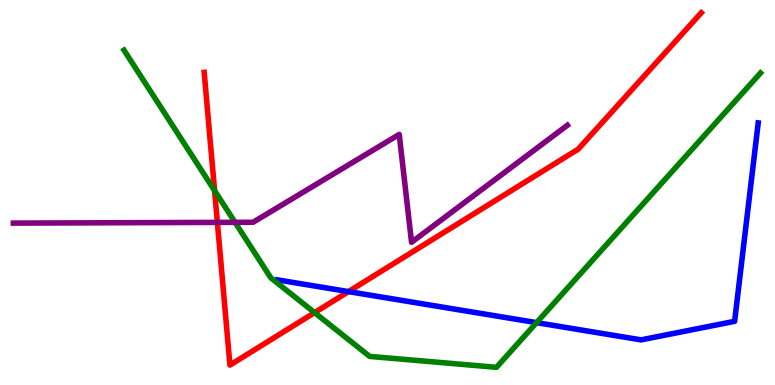[{'lines': ['blue', 'red'], 'intersections': [{'x': 4.5, 'y': 2.43}]}, {'lines': ['green', 'red'], 'intersections': [{'x': 2.77, 'y': 5.05}, {'x': 4.06, 'y': 1.88}]}, {'lines': ['purple', 'red'], 'intersections': [{'x': 2.8, 'y': 4.22}]}, {'lines': ['blue', 'green'], 'intersections': [{'x': 6.92, 'y': 1.62}]}, {'lines': ['blue', 'purple'], 'intersections': []}, {'lines': ['green', 'purple'], 'intersections': [{'x': 3.03, 'y': 4.23}]}]